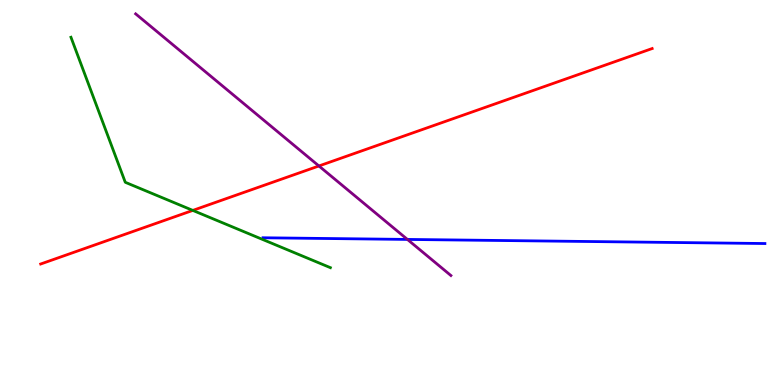[{'lines': ['blue', 'red'], 'intersections': []}, {'lines': ['green', 'red'], 'intersections': [{'x': 2.49, 'y': 4.54}]}, {'lines': ['purple', 'red'], 'intersections': [{'x': 4.12, 'y': 5.69}]}, {'lines': ['blue', 'green'], 'intersections': []}, {'lines': ['blue', 'purple'], 'intersections': [{'x': 5.26, 'y': 3.78}]}, {'lines': ['green', 'purple'], 'intersections': []}]